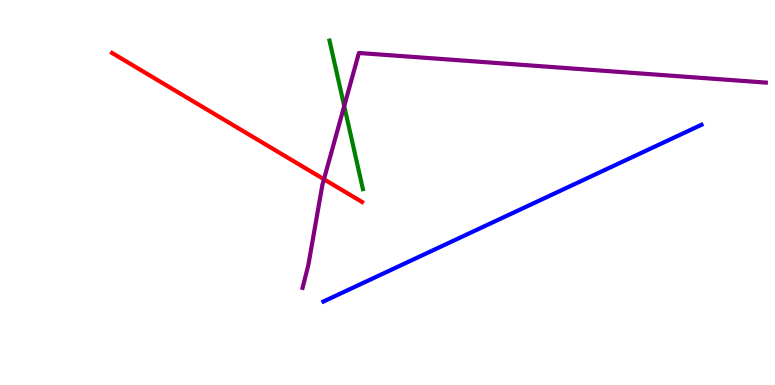[{'lines': ['blue', 'red'], 'intersections': []}, {'lines': ['green', 'red'], 'intersections': []}, {'lines': ['purple', 'red'], 'intersections': [{'x': 4.18, 'y': 5.34}]}, {'lines': ['blue', 'green'], 'intersections': []}, {'lines': ['blue', 'purple'], 'intersections': []}, {'lines': ['green', 'purple'], 'intersections': [{'x': 4.44, 'y': 7.25}]}]